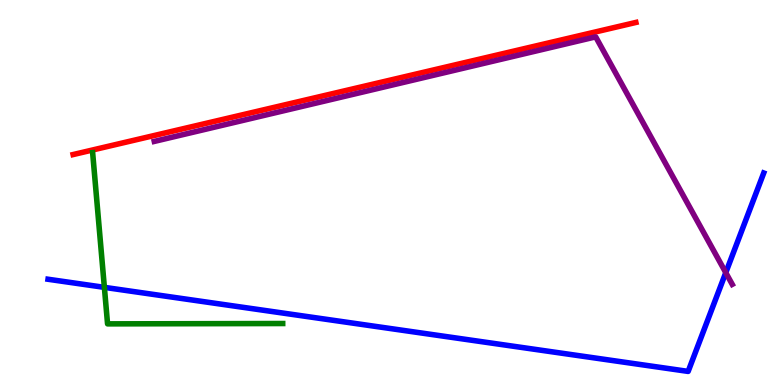[{'lines': ['blue', 'red'], 'intersections': []}, {'lines': ['green', 'red'], 'intersections': []}, {'lines': ['purple', 'red'], 'intersections': []}, {'lines': ['blue', 'green'], 'intersections': [{'x': 1.35, 'y': 2.54}]}, {'lines': ['blue', 'purple'], 'intersections': [{'x': 9.36, 'y': 2.92}]}, {'lines': ['green', 'purple'], 'intersections': []}]